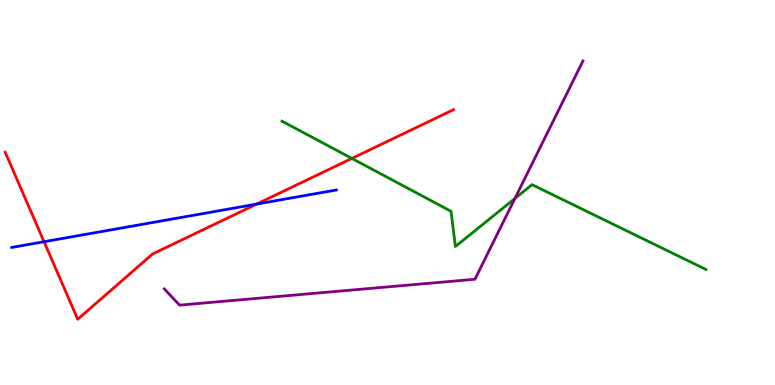[{'lines': ['blue', 'red'], 'intersections': [{'x': 0.568, 'y': 3.72}, {'x': 3.31, 'y': 4.7}]}, {'lines': ['green', 'red'], 'intersections': [{'x': 4.54, 'y': 5.89}]}, {'lines': ['purple', 'red'], 'intersections': []}, {'lines': ['blue', 'green'], 'intersections': []}, {'lines': ['blue', 'purple'], 'intersections': []}, {'lines': ['green', 'purple'], 'intersections': [{'x': 6.64, 'y': 4.84}]}]